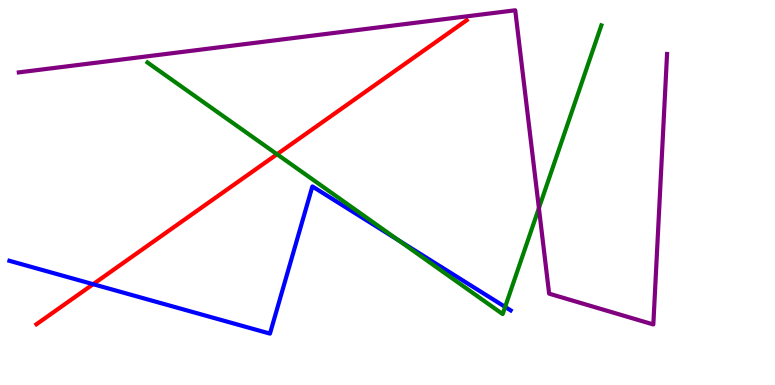[{'lines': ['blue', 'red'], 'intersections': [{'x': 1.2, 'y': 2.62}]}, {'lines': ['green', 'red'], 'intersections': [{'x': 3.57, 'y': 5.99}]}, {'lines': ['purple', 'red'], 'intersections': []}, {'lines': ['blue', 'green'], 'intersections': [{'x': 5.14, 'y': 3.76}, {'x': 6.52, 'y': 2.03}]}, {'lines': ['blue', 'purple'], 'intersections': []}, {'lines': ['green', 'purple'], 'intersections': [{'x': 6.95, 'y': 4.59}]}]